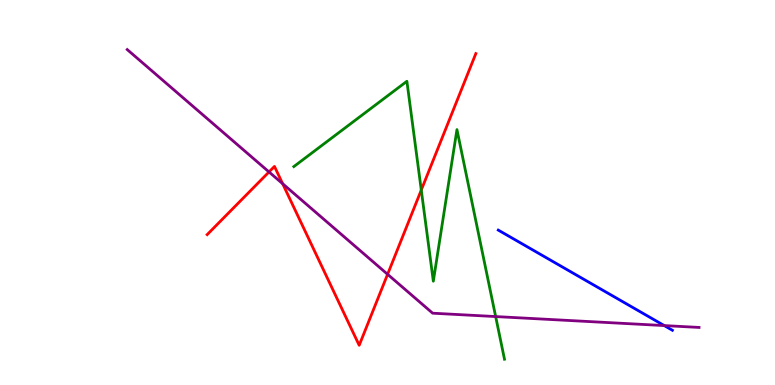[{'lines': ['blue', 'red'], 'intersections': []}, {'lines': ['green', 'red'], 'intersections': [{'x': 5.44, 'y': 5.06}]}, {'lines': ['purple', 'red'], 'intersections': [{'x': 3.47, 'y': 5.53}, {'x': 3.65, 'y': 5.23}, {'x': 5.0, 'y': 2.88}]}, {'lines': ['blue', 'green'], 'intersections': []}, {'lines': ['blue', 'purple'], 'intersections': [{'x': 8.57, 'y': 1.54}]}, {'lines': ['green', 'purple'], 'intersections': [{'x': 6.4, 'y': 1.78}]}]